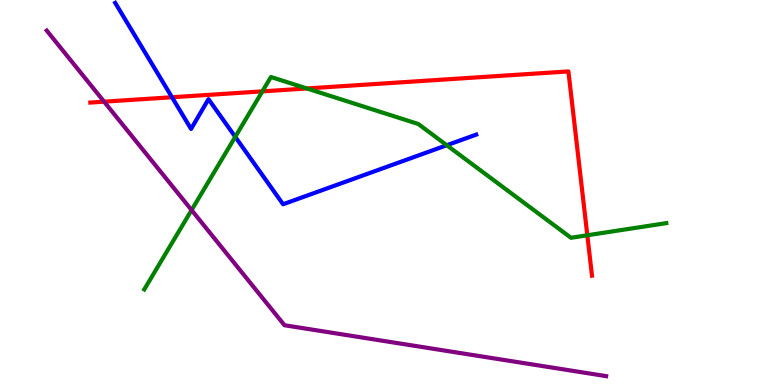[{'lines': ['blue', 'red'], 'intersections': [{'x': 2.22, 'y': 7.47}]}, {'lines': ['green', 'red'], 'intersections': [{'x': 3.39, 'y': 7.63}, {'x': 3.96, 'y': 7.7}, {'x': 7.58, 'y': 3.89}]}, {'lines': ['purple', 'red'], 'intersections': [{'x': 1.34, 'y': 7.36}]}, {'lines': ['blue', 'green'], 'intersections': [{'x': 3.04, 'y': 6.45}, {'x': 5.76, 'y': 6.23}]}, {'lines': ['blue', 'purple'], 'intersections': []}, {'lines': ['green', 'purple'], 'intersections': [{'x': 2.47, 'y': 4.54}]}]